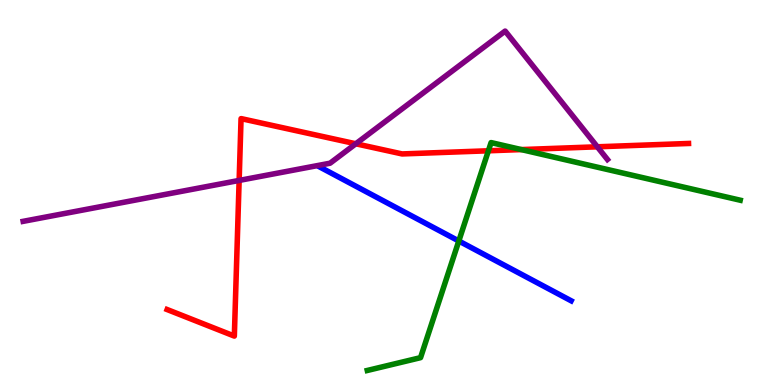[{'lines': ['blue', 'red'], 'intersections': []}, {'lines': ['green', 'red'], 'intersections': [{'x': 6.3, 'y': 6.08}, {'x': 6.73, 'y': 6.11}]}, {'lines': ['purple', 'red'], 'intersections': [{'x': 3.09, 'y': 5.31}, {'x': 4.59, 'y': 6.27}, {'x': 7.71, 'y': 6.19}]}, {'lines': ['blue', 'green'], 'intersections': [{'x': 5.92, 'y': 3.74}]}, {'lines': ['blue', 'purple'], 'intersections': []}, {'lines': ['green', 'purple'], 'intersections': []}]